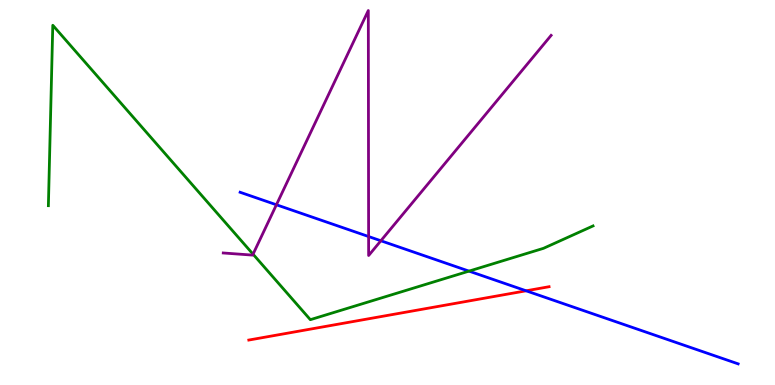[{'lines': ['blue', 'red'], 'intersections': [{'x': 6.79, 'y': 2.45}]}, {'lines': ['green', 'red'], 'intersections': []}, {'lines': ['purple', 'red'], 'intersections': []}, {'lines': ['blue', 'green'], 'intersections': [{'x': 6.05, 'y': 2.96}]}, {'lines': ['blue', 'purple'], 'intersections': [{'x': 3.57, 'y': 4.68}, {'x': 4.76, 'y': 3.86}, {'x': 4.91, 'y': 3.75}]}, {'lines': ['green', 'purple'], 'intersections': [{'x': 3.27, 'y': 3.4}]}]